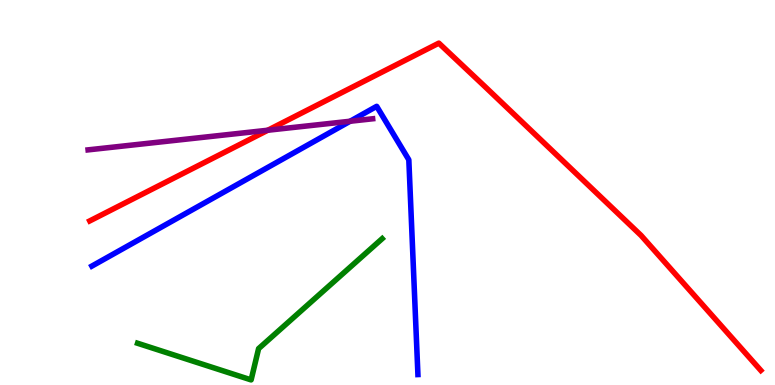[{'lines': ['blue', 'red'], 'intersections': []}, {'lines': ['green', 'red'], 'intersections': []}, {'lines': ['purple', 'red'], 'intersections': [{'x': 3.46, 'y': 6.62}]}, {'lines': ['blue', 'green'], 'intersections': []}, {'lines': ['blue', 'purple'], 'intersections': [{'x': 4.52, 'y': 6.85}]}, {'lines': ['green', 'purple'], 'intersections': []}]